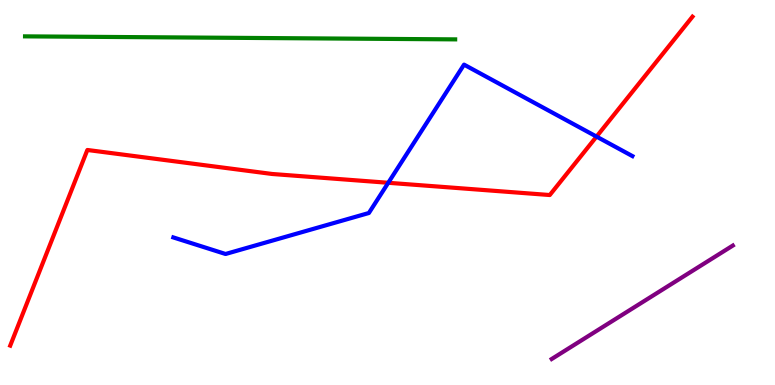[{'lines': ['blue', 'red'], 'intersections': [{'x': 5.01, 'y': 5.25}, {'x': 7.7, 'y': 6.45}]}, {'lines': ['green', 'red'], 'intersections': []}, {'lines': ['purple', 'red'], 'intersections': []}, {'lines': ['blue', 'green'], 'intersections': []}, {'lines': ['blue', 'purple'], 'intersections': []}, {'lines': ['green', 'purple'], 'intersections': []}]